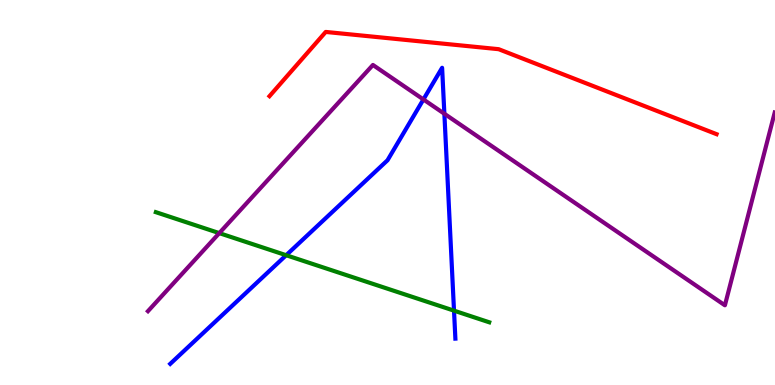[{'lines': ['blue', 'red'], 'intersections': []}, {'lines': ['green', 'red'], 'intersections': []}, {'lines': ['purple', 'red'], 'intersections': []}, {'lines': ['blue', 'green'], 'intersections': [{'x': 3.69, 'y': 3.37}, {'x': 5.86, 'y': 1.93}]}, {'lines': ['blue', 'purple'], 'intersections': [{'x': 5.46, 'y': 7.42}, {'x': 5.73, 'y': 7.05}]}, {'lines': ['green', 'purple'], 'intersections': [{'x': 2.83, 'y': 3.94}]}]